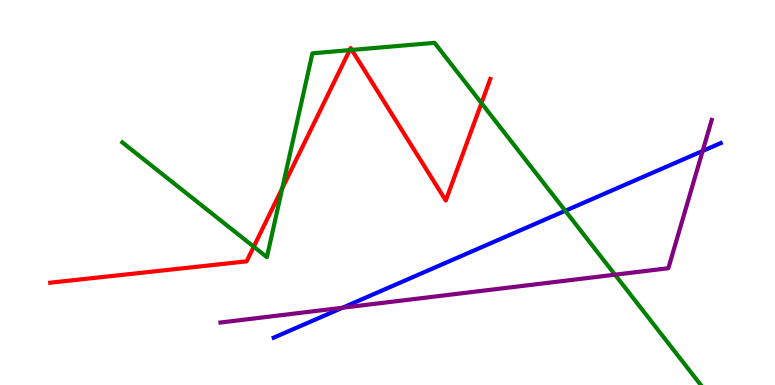[{'lines': ['blue', 'red'], 'intersections': []}, {'lines': ['green', 'red'], 'intersections': [{'x': 3.27, 'y': 3.59}, {'x': 3.64, 'y': 5.11}, {'x': 4.51, 'y': 8.7}, {'x': 4.54, 'y': 8.7}, {'x': 6.21, 'y': 7.32}]}, {'lines': ['purple', 'red'], 'intersections': []}, {'lines': ['blue', 'green'], 'intersections': [{'x': 7.29, 'y': 4.53}]}, {'lines': ['blue', 'purple'], 'intersections': [{'x': 4.42, 'y': 2.01}, {'x': 9.07, 'y': 6.08}]}, {'lines': ['green', 'purple'], 'intersections': [{'x': 7.94, 'y': 2.86}]}]